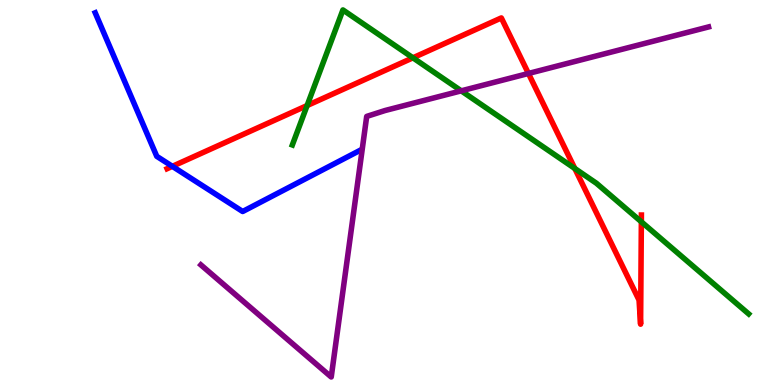[{'lines': ['blue', 'red'], 'intersections': [{'x': 2.22, 'y': 5.68}]}, {'lines': ['green', 'red'], 'intersections': [{'x': 3.96, 'y': 7.26}, {'x': 5.33, 'y': 8.5}, {'x': 7.42, 'y': 5.62}, {'x': 8.28, 'y': 4.24}]}, {'lines': ['purple', 'red'], 'intersections': [{'x': 6.82, 'y': 8.09}]}, {'lines': ['blue', 'green'], 'intersections': []}, {'lines': ['blue', 'purple'], 'intersections': []}, {'lines': ['green', 'purple'], 'intersections': [{'x': 5.95, 'y': 7.64}]}]